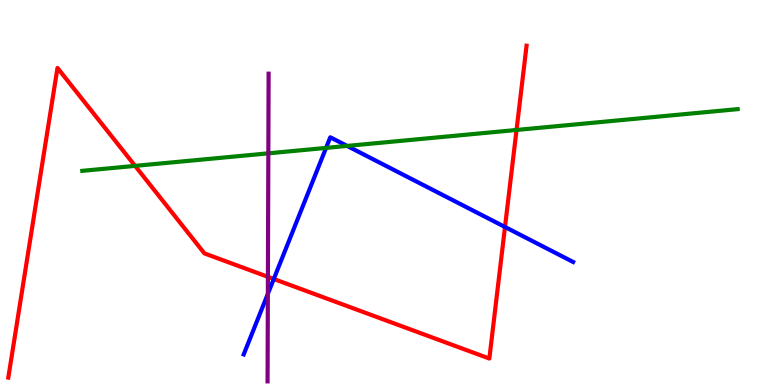[{'lines': ['blue', 'red'], 'intersections': [{'x': 3.53, 'y': 2.75}, {'x': 6.52, 'y': 4.1}]}, {'lines': ['green', 'red'], 'intersections': [{'x': 1.74, 'y': 5.69}, {'x': 6.66, 'y': 6.62}]}, {'lines': ['purple', 'red'], 'intersections': [{'x': 3.46, 'y': 2.81}]}, {'lines': ['blue', 'green'], 'intersections': [{'x': 4.21, 'y': 6.16}, {'x': 4.48, 'y': 6.21}]}, {'lines': ['blue', 'purple'], 'intersections': [{'x': 3.46, 'y': 2.37}]}, {'lines': ['green', 'purple'], 'intersections': [{'x': 3.46, 'y': 6.02}]}]